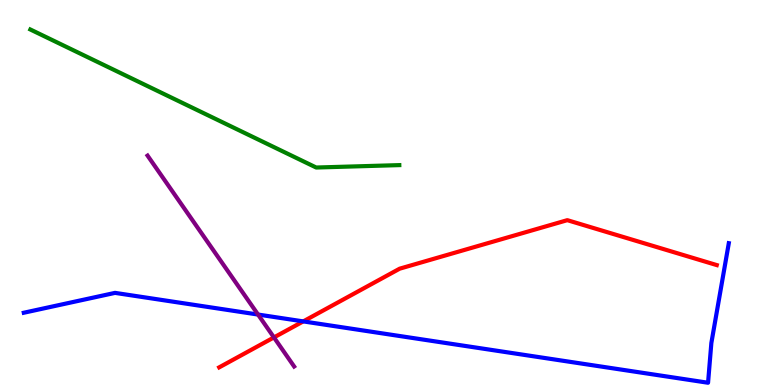[{'lines': ['blue', 'red'], 'intersections': [{'x': 3.91, 'y': 1.65}]}, {'lines': ['green', 'red'], 'intersections': []}, {'lines': ['purple', 'red'], 'intersections': [{'x': 3.53, 'y': 1.24}]}, {'lines': ['blue', 'green'], 'intersections': []}, {'lines': ['blue', 'purple'], 'intersections': [{'x': 3.33, 'y': 1.83}]}, {'lines': ['green', 'purple'], 'intersections': []}]